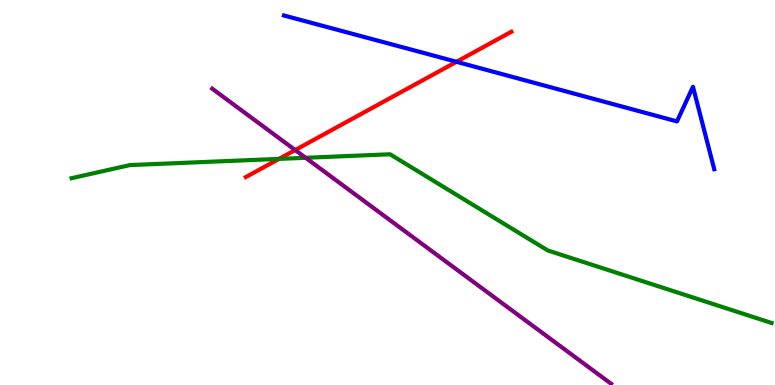[{'lines': ['blue', 'red'], 'intersections': [{'x': 5.89, 'y': 8.39}]}, {'lines': ['green', 'red'], 'intersections': [{'x': 3.6, 'y': 5.87}]}, {'lines': ['purple', 'red'], 'intersections': [{'x': 3.81, 'y': 6.1}]}, {'lines': ['blue', 'green'], 'intersections': []}, {'lines': ['blue', 'purple'], 'intersections': []}, {'lines': ['green', 'purple'], 'intersections': [{'x': 3.94, 'y': 5.9}]}]